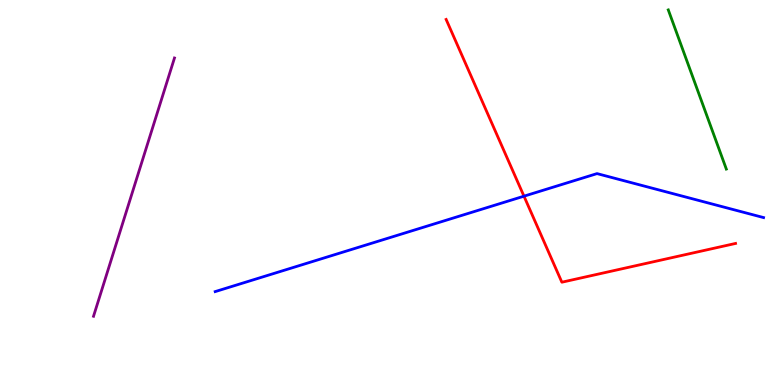[{'lines': ['blue', 'red'], 'intersections': [{'x': 6.76, 'y': 4.9}]}, {'lines': ['green', 'red'], 'intersections': []}, {'lines': ['purple', 'red'], 'intersections': []}, {'lines': ['blue', 'green'], 'intersections': []}, {'lines': ['blue', 'purple'], 'intersections': []}, {'lines': ['green', 'purple'], 'intersections': []}]